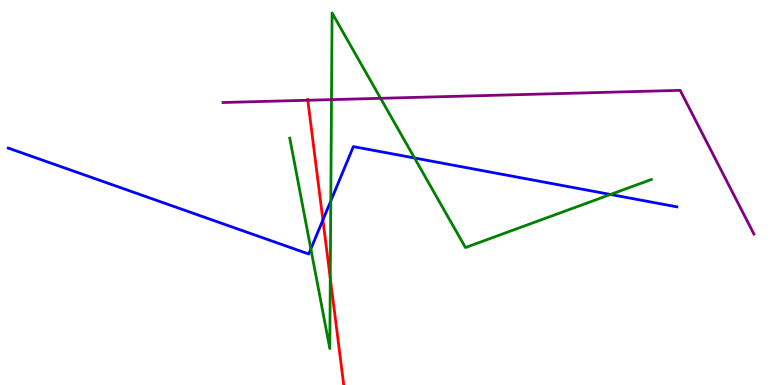[{'lines': ['blue', 'red'], 'intersections': [{'x': 4.17, 'y': 4.29}]}, {'lines': ['green', 'red'], 'intersections': [{'x': 4.26, 'y': 2.77}]}, {'lines': ['purple', 'red'], 'intersections': [{'x': 3.97, 'y': 7.4}]}, {'lines': ['blue', 'green'], 'intersections': [{'x': 4.01, 'y': 3.53}, {'x': 4.27, 'y': 4.78}, {'x': 5.35, 'y': 5.9}, {'x': 7.88, 'y': 4.95}]}, {'lines': ['blue', 'purple'], 'intersections': []}, {'lines': ['green', 'purple'], 'intersections': [{'x': 4.28, 'y': 7.41}, {'x': 4.91, 'y': 7.45}]}]